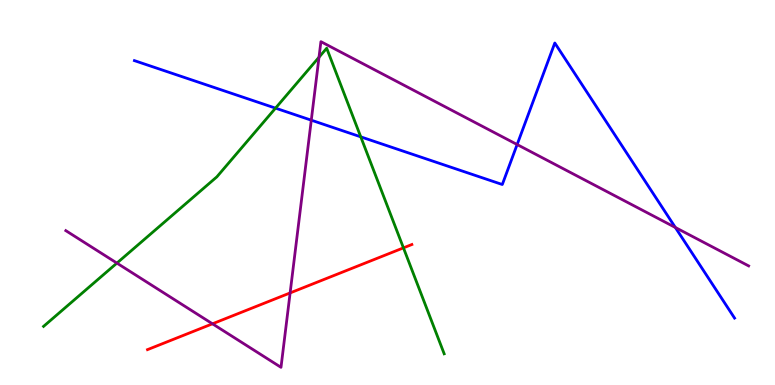[{'lines': ['blue', 'red'], 'intersections': []}, {'lines': ['green', 'red'], 'intersections': [{'x': 5.21, 'y': 3.56}]}, {'lines': ['purple', 'red'], 'intersections': [{'x': 2.74, 'y': 1.59}, {'x': 3.74, 'y': 2.39}]}, {'lines': ['blue', 'green'], 'intersections': [{'x': 3.56, 'y': 7.19}, {'x': 4.65, 'y': 6.45}]}, {'lines': ['blue', 'purple'], 'intersections': [{'x': 4.02, 'y': 6.88}, {'x': 6.67, 'y': 6.25}, {'x': 8.71, 'y': 4.09}]}, {'lines': ['green', 'purple'], 'intersections': [{'x': 1.51, 'y': 3.17}, {'x': 4.12, 'y': 8.51}]}]